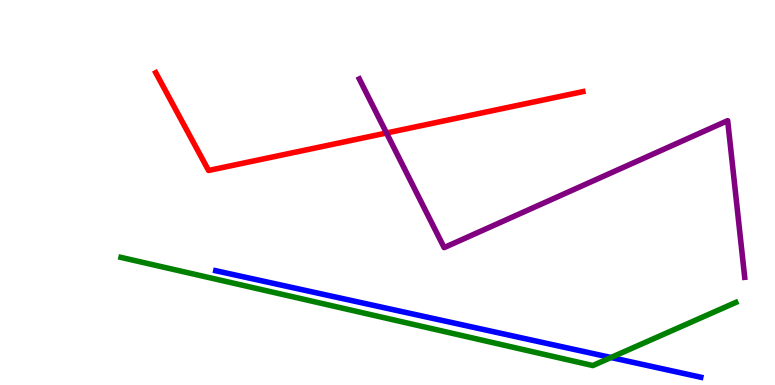[{'lines': ['blue', 'red'], 'intersections': []}, {'lines': ['green', 'red'], 'intersections': []}, {'lines': ['purple', 'red'], 'intersections': [{'x': 4.99, 'y': 6.55}]}, {'lines': ['blue', 'green'], 'intersections': [{'x': 7.88, 'y': 0.714}]}, {'lines': ['blue', 'purple'], 'intersections': []}, {'lines': ['green', 'purple'], 'intersections': []}]